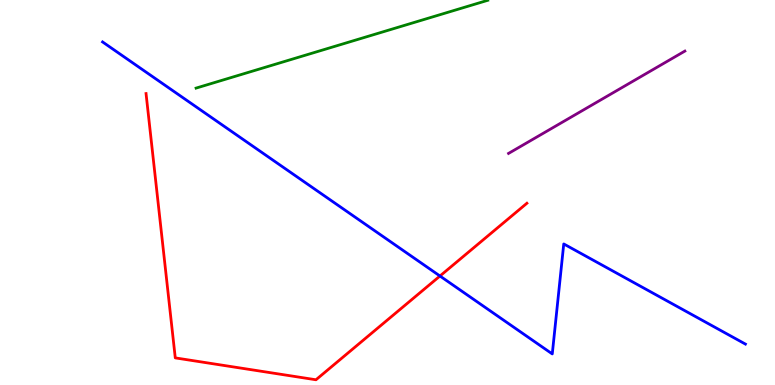[{'lines': ['blue', 'red'], 'intersections': [{'x': 5.68, 'y': 2.83}]}, {'lines': ['green', 'red'], 'intersections': []}, {'lines': ['purple', 'red'], 'intersections': []}, {'lines': ['blue', 'green'], 'intersections': []}, {'lines': ['blue', 'purple'], 'intersections': []}, {'lines': ['green', 'purple'], 'intersections': []}]